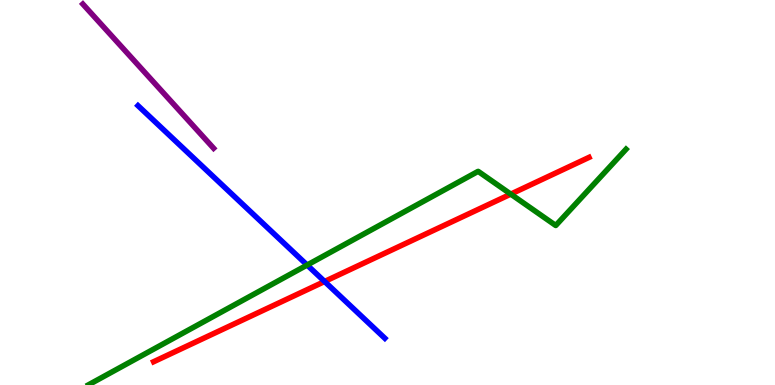[{'lines': ['blue', 'red'], 'intersections': [{'x': 4.19, 'y': 2.69}]}, {'lines': ['green', 'red'], 'intersections': [{'x': 6.59, 'y': 4.96}]}, {'lines': ['purple', 'red'], 'intersections': []}, {'lines': ['blue', 'green'], 'intersections': [{'x': 3.96, 'y': 3.12}]}, {'lines': ['blue', 'purple'], 'intersections': []}, {'lines': ['green', 'purple'], 'intersections': []}]